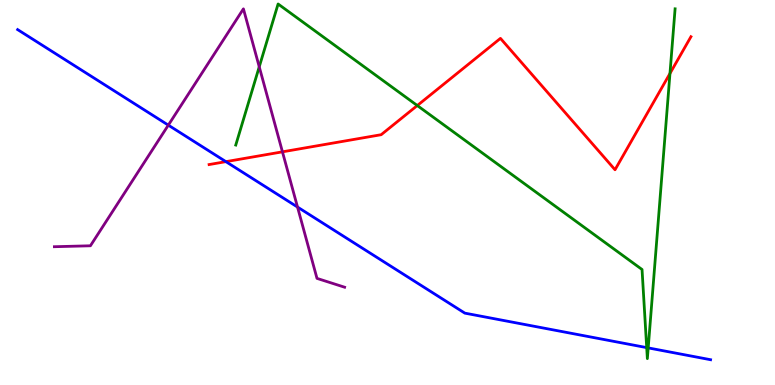[{'lines': ['blue', 'red'], 'intersections': [{'x': 2.91, 'y': 5.8}]}, {'lines': ['green', 'red'], 'intersections': [{'x': 5.38, 'y': 7.26}, {'x': 8.64, 'y': 8.09}]}, {'lines': ['purple', 'red'], 'intersections': [{'x': 3.64, 'y': 6.06}]}, {'lines': ['blue', 'green'], 'intersections': [{'x': 8.34, 'y': 0.971}, {'x': 8.36, 'y': 0.964}]}, {'lines': ['blue', 'purple'], 'intersections': [{'x': 2.17, 'y': 6.75}, {'x': 3.84, 'y': 4.62}]}, {'lines': ['green', 'purple'], 'intersections': [{'x': 3.35, 'y': 8.26}]}]